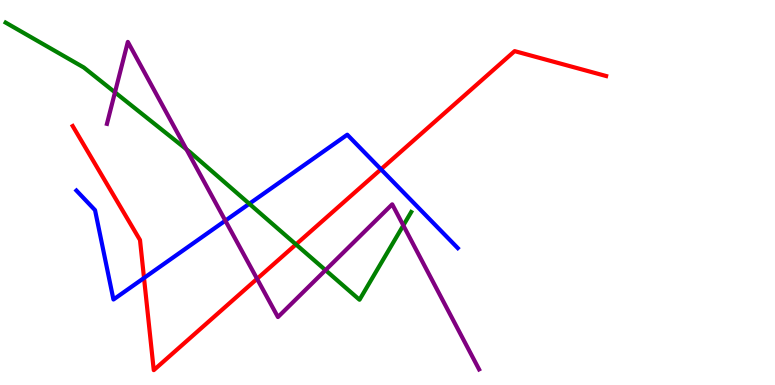[{'lines': ['blue', 'red'], 'intersections': [{'x': 1.86, 'y': 2.78}, {'x': 4.92, 'y': 5.6}]}, {'lines': ['green', 'red'], 'intersections': [{'x': 3.82, 'y': 3.65}]}, {'lines': ['purple', 'red'], 'intersections': [{'x': 3.32, 'y': 2.76}]}, {'lines': ['blue', 'green'], 'intersections': [{'x': 3.22, 'y': 4.71}]}, {'lines': ['blue', 'purple'], 'intersections': [{'x': 2.91, 'y': 4.27}]}, {'lines': ['green', 'purple'], 'intersections': [{'x': 1.48, 'y': 7.6}, {'x': 2.41, 'y': 6.12}, {'x': 4.2, 'y': 2.98}, {'x': 5.2, 'y': 4.15}]}]